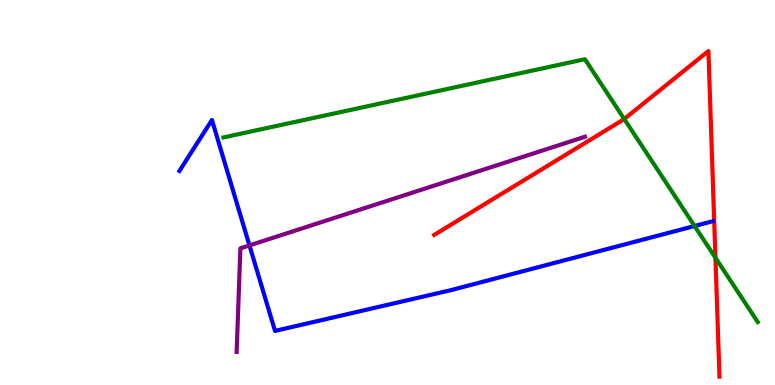[{'lines': ['blue', 'red'], 'intersections': []}, {'lines': ['green', 'red'], 'intersections': [{'x': 8.05, 'y': 6.91}, {'x': 9.23, 'y': 3.31}]}, {'lines': ['purple', 'red'], 'intersections': []}, {'lines': ['blue', 'green'], 'intersections': [{'x': 8.96, 'y': 4.13}]}, {'lines': ['blue', 'purple'], 'intersections': [{'x': 3.22, 'y': 3.63}]}, {'lines': ['green', 'purple'], 'intersections': []}]